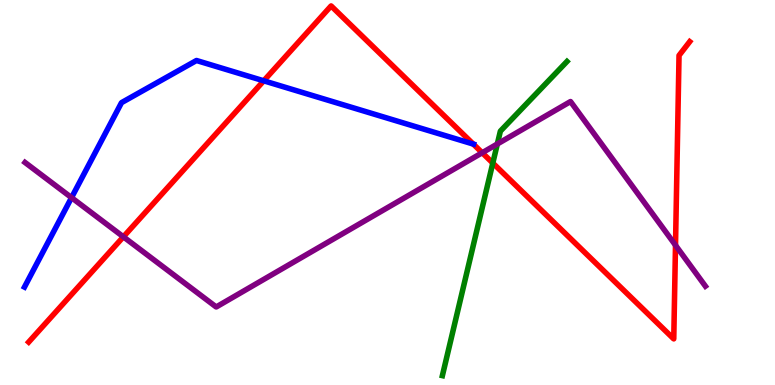[{'lines': ['blue', 'red'], 'intersections': [{'x': 3.4, 'y': 7.9}, {'x': 6.11, 'y': 6.26}]}, {'lines': ['green', 'red'], 'intersections': [{'x': 6.36, 'y': 5.76}]}, {'lines': ['purple', 'red'], 'intersections': [{'x': 1.59, 'y': 3.85}, {'x': 6.22, 'y': 6.03}, {'x': 8.72, 'y': 3.63}]}, {'lines': ['blue', 'green'], 'intersections': []}, {'lines': ['blue', 'purple'], 'intersections': [{'x': 0.923, 'y': 4.87}]}, {'lines': ['green', 'purple'], 'intersections': [{'x': 6.42, 'y': 6.26}]}]